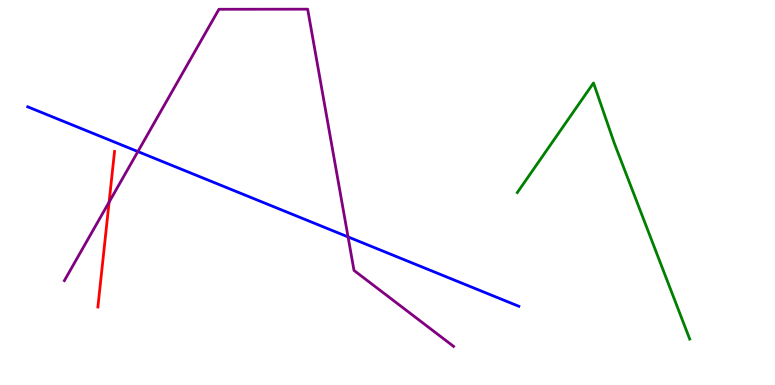[{'lines': ['blue', 'red'], 'intersections': []}, {'lines': ['green', 'red'], 'intersections': []}, {'lines': ['purple', 'red'], 'intersections': [{'x': 1.41, 'y': 4.75}]}, {'lines': ['blue', 'green'], 'intersections': []}, {'lines': ['blue', 'purple'], 'intersections': [{'x': 1.78, 'y': 6.06}, {'x': 4.49, 'y': 3.85}]}, {'lines': ['green', 'purple'], 'intersections': []}]